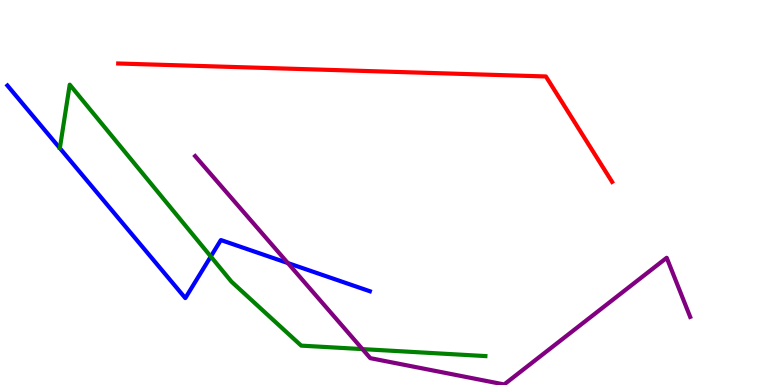[{'lines': ['blue', 'red'], 'intersections': []}, {'lines': ['green', 'red'], 'intersections': []}, {'lines': ['purple', 'red'], 'intersections': []}, {'lines': ['blue', 'green'], 'intersections': [{'x': 2.72, 'y': 3.34}]}, {'lines': ['blue', 'purple'], 'intersections': [{'x': 3.71, 'y': 3.17}]}, {'lines': ['green', 'purple'], 'intersections': [{'x': 4.68, 'y': 0.932}]}]